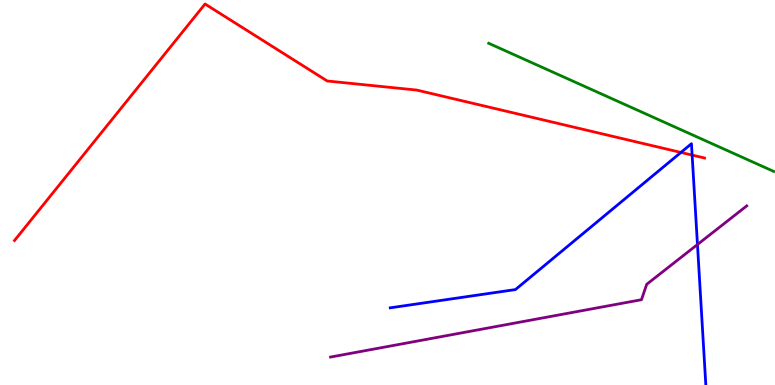[{'lines': ['blue', 'red'], 'intersections': [{'x': 8.79, 'y': 6.04}, {'x': 8.93, 'y': 5.97}]}, {'lines': ['green', 'red'], 'intersections': []}, {'lines': ['purple', 'red'], 'intersections': []}, {'lines': ['blue', 'green'], 'intersections': []}, {'lines': ['blue', 'purple'], 'intersections': [{'x': 9.0, 'y': 3.65}]}, {'lines': ['green', 'purple'], 'intersections': []}]